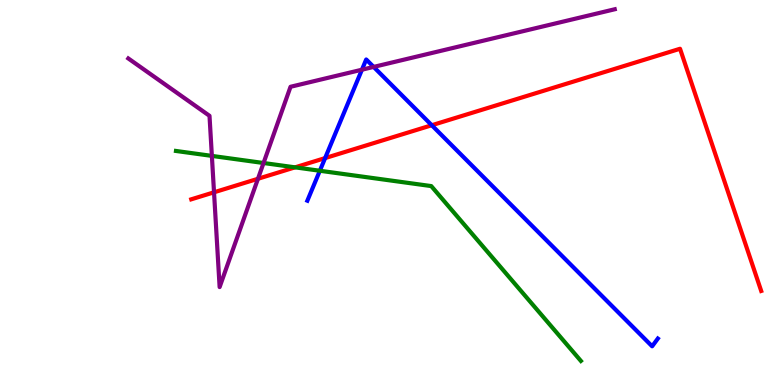[{'lines': ['blue', 'red'], 'intersections': [{'x': 4.19, 'y': 5.89}, {'x': 5.57, 'y': 6.75}]}, {'lines': ['green', 'red'], 'intersections': [{'x': 3.81, 'y': 5.65}]}, {'lines': ['purple', 'red'], 'intersections': [{'x': 2.76, 'y': 5.0}, {'x': 3.33, 'y': 5.36}]}, {'lines': ['blue', 'green'], 'intersections': [{'x': 4.13, 'y': 5.56}]}, {'lines': ['blue', 'purple'], 'intersections': [{'x': 4.67, 'y': 8.19}, {'x': 4.82, 'y': 8.26}]}, {'lines': ['green', 'purple'], 'intersections': [{'x': 2.73, 'y': 5.95}, {'x': 3.4, 'y': 5.77}]}]